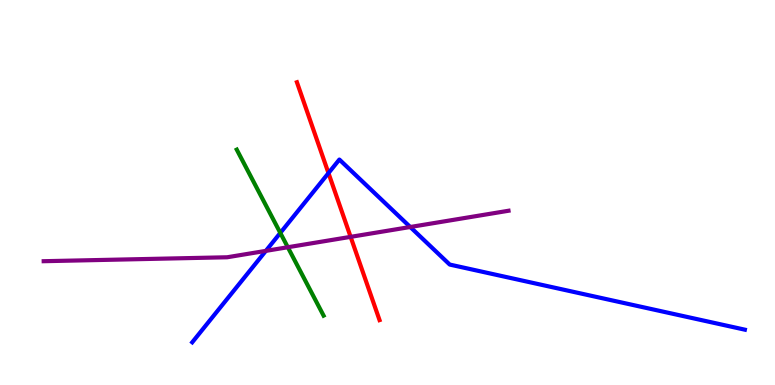[{'lines': ['blue', 'red'], 'intersections': [{'x': 4.24, 'y': 5.5}]}, {'lines': ['green', 'red'], 'intersections': []}, {'lines': ['purple', 'red'], 'intersections': [{'x': 4.52, 'y': 3.85}]}, {'lines': ['blue', 'green'], 'intersections': [{'x': 3.62, 'y': 3.95}]}, {'lines': ['blue', 'purple'], 'intersections': [{'x': 3.43, 'y': 3.48}, {'x': 5.29, 'y': 4.1}]}, {'lines': ['green', 'purple'], 'intersections': [{'x': 3.71, 'y': 3.58}]}]